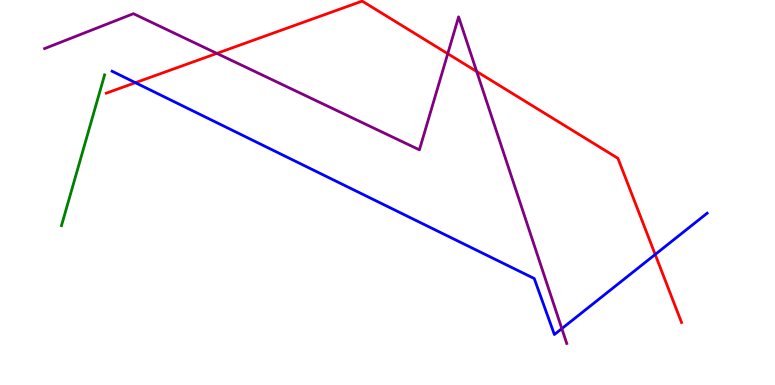[{'lines': ['blue', 'red'], 'intersections': [{'x': 1.75, 'y': 7.85}, {'x': 8.45, 'y': 3.39}]}, {'lines': ['green', 'red'], 'intersections': []}, {'lines': ['purple', 'red'], 'intersections': [{'x': 2.8, 'y': 8.61}, {'x': 5.78, 'y': 8.61}, {'x': 6.15, 'y': 8.14}]}, {'lines': ['blue', 'green'], 'intersections': []}, {'lines': ['blue', 'purple'], 'intersections': [{'x': 7.25, 'y': 1.46}]}, {'lines': ['green', 'purple'], 'intersections': []}]